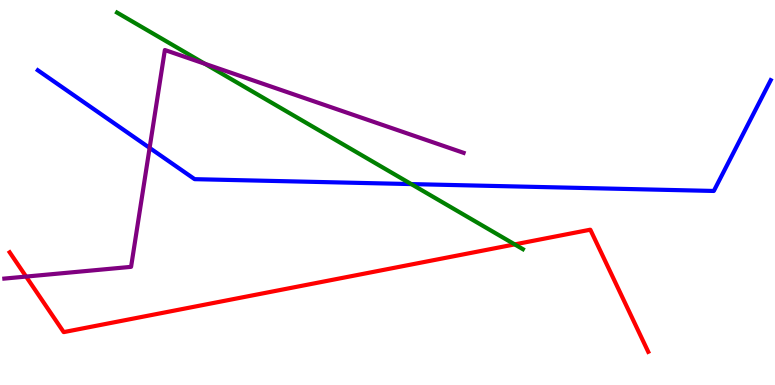[{'lines': ['blue', 'red'], 'intersections': []}, {'lines': ['green', 'red'], 'intersections': [{'x': 6.64, 'y': 3.65}]}, {'lines': ['purple', 'red'], 'intersections': [{'x': 0.337, 'y': 2.82}]}, {'lines': ['blue', 'green'], 'intersections': [{'x': 5.31, 'y': 5.22}]}, {'lines': ['blue', 'purple'], 'intersections': [{'x': 1.93, 'y': 6.16}]}, {'lines': ['green', 'purple'], 'intersections': [{'x': 2.64, 'y': 8.34}]}]